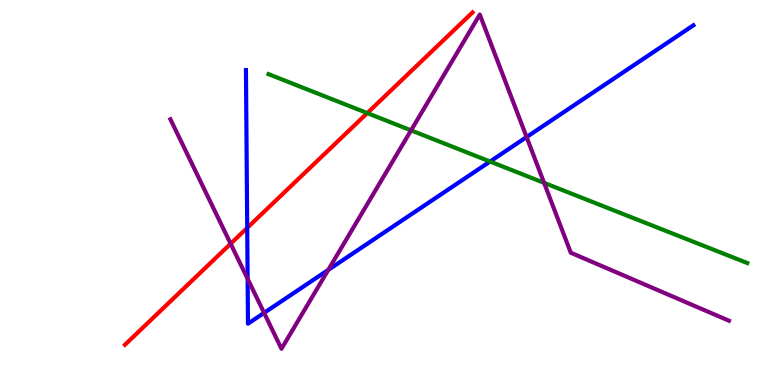[{'lines': ['blue', 'red'], 'intersections': [{'x': 3.19, 'y': 4.08}]}, {'lines': ['green', 'red'], 'intersections': [{'x': 4.74, 'y': 7.06}]}, {'lines': ['purple', 'red'], 'intersections': [{'x': 2.98, 'y': 3.67}]}, {'lines': ['blue', 'green'], 'intersections': [{'x': 6.32, 'y': 5.8}]}, {'lines': ['blue', 'purple'], 'intersections': [{'x': 3.2, 'y': 2.76}, {'x': 3.41, 'y': 1.87}, {'x': 4.24, 'y': 2.99}, {'x': 6.79, 'y': 6.44}]}, {'lines': ['green', 'purple'], 'intersections': [{'x': 5.3, 'y': 6.61}, {'x': 7.02, 'y': 5.25}]}]